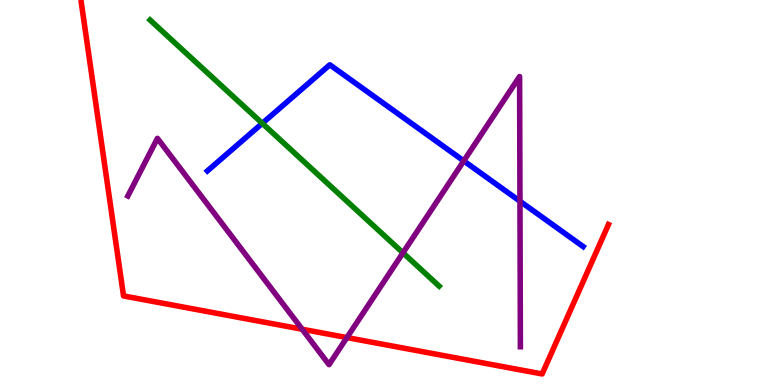[{'lines': ['blue', 'red'], 'intersections': []}, {'lines': ['green', 'red'], 'intersections': []}, {'lines': ['purple', 'red'], 'intersections': [{'x': 3.9, 'y': 1.45}, {'x': 4.48, 'y': 1.23}]}, {'lines': ['blue', 'green'], 'intersections': [{'x': 3.38, 'y': 6.8}]}, {'lines': ['blue', 'purple'], 'intersections': [{'x': 5.98, 'y': 5.82}, {'x': 6.71, 'y': 4.77}]}, {'lines': ['green', 'purple'], 'intersections': [{'x': 5.2, 'y': 3.43}]}]